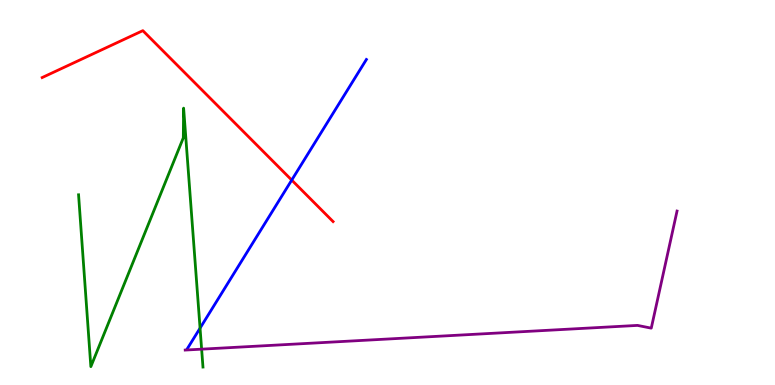[{'lines': ['blue', 'red'], 'intersections': [{'x': 3.76, 'y': 5.32}]}, {'lines': ['green', 'red'], 'intersections': []}, {'lines': ['purple', 'red'], 'intersections': []}, {'lines': ['blue', 'green'], 'intersections': [{'x': 2.58, 'y': 1.48}]}, {'lines': ['blue', 'purple'], 'intersections': []}, {'lines': ['green', 'purple'], 'intersections': [{'x': 2.6, 'y': 0.931}]}]